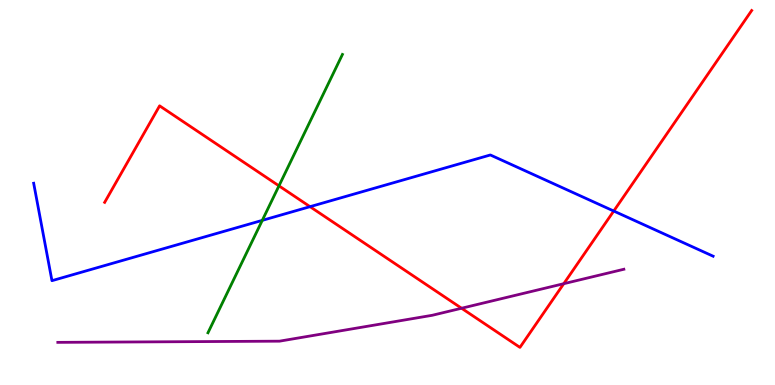[{'lines': ['blue', 'red'], 'intersections': [{'x': 4.0, 'y': 4.63}, {'x': 7.92, 'y': 4.52}]}, {'lines': ['green', 'red'], 'intersections': [{'x': 3.6, 'y': 5.17}]}, {'lines': ['purple', 'red'], 'intersections': [{'x': 5.96, 'y': 1.99}, {'x': 7.27, 'y': 2.63}]}, {'lines': ['blue', 'green'], 'intersections': [{'x': 3.38, 'y': 4.28}]}, {'lines': ['blue', 'purple'], 'intersections': []}, {'lines': ['green', 'purple'], 'intersections': []}]